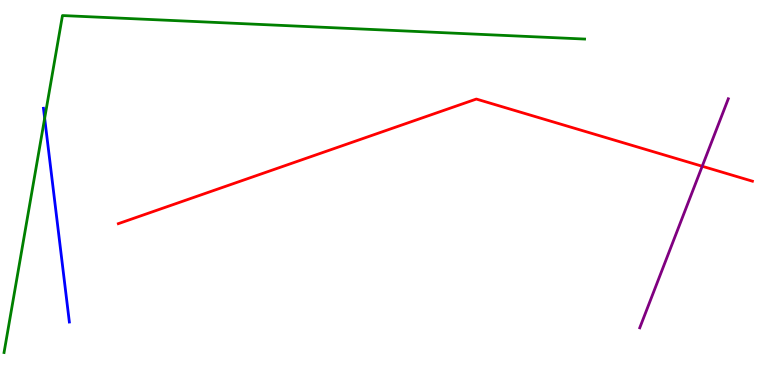[{'lines': ['blue', 'red'], 'intersections': []}, {'lines': ['green', 'red'], 'intersections': []}, {'lines': ['purple', 'red'], 'intersections': [{'x': 9.06, 'y': 5.68}]}, {'lines': ['blue', 'green'], 'intersections': [{'x': 0.576, 'y': 6.93}]}, {'lines': ['blue', 'purple'], 'intersections': []}, {'lines': ['green', 'purple'], 'intersections': []}]